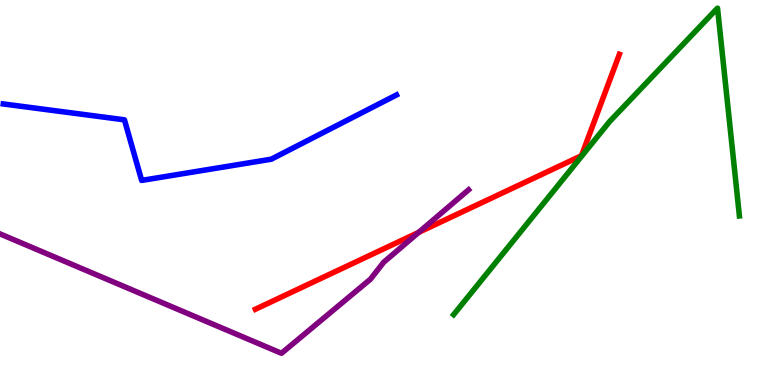[{'lines': ['blue', 'red'], 'intersections': []}, {'lines': ['green', 'red'], 'intersections': []}, {'lines': ['purple', 'red'], 'intersections': [{'x': 5.4, 'y': 3.97}]}, {'lines': ['blue', 'green'], 'intersections': []}, {'lines': ['blue', 'purple'], 'intersections': []}, {'lines': ['green', 'purple'], 'intersections': []}]